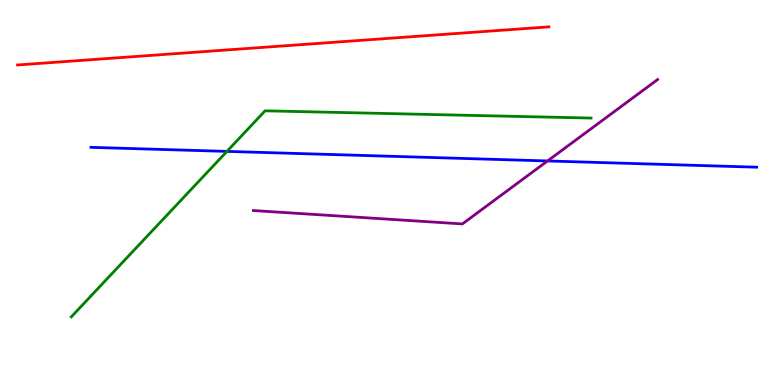[{'lines': ['blue', 'red'], 'intersections': []}, {'lines': ['green', 'red'], 'intersections': []}, {'lines': ['purple', 'red'], 'intersections': []}, {'lines': ['blue', 'green'], 'intersections': [{'x': 2.93, 'y': 6.07}]}, {'lines': ['blue', 'purple'], 'intersections': [{'x': 7.06, 'y': 5.82}]}, {'lines': ['green', 'purple'], 'intersections': []}]